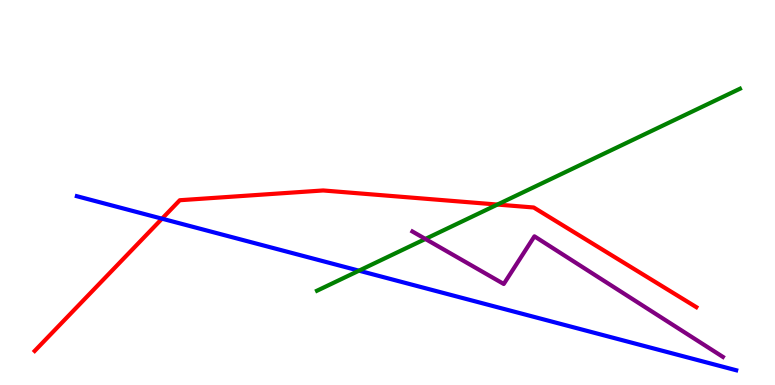[{'lines': ['blue', 'red'], 'intersections': [{'x': 2.09, 'y': 4.32}]}, {'lines': ['green', 'red'], 'intersections': [{'x': 6.42, 'y': 4.69}]}, {'lines': ['purple', 'red'], 'intersections': []}, {'lines': ['blue', 'green'], 'intersections': [{'x': 4.63, 'y': 2.97}]}, {'lines': ['blue', 'purple'], 'intersections': []}, {'lines': ['green', 'purple'], 'intersections': [{'x': 5.49, 'y': 3.79}]}]